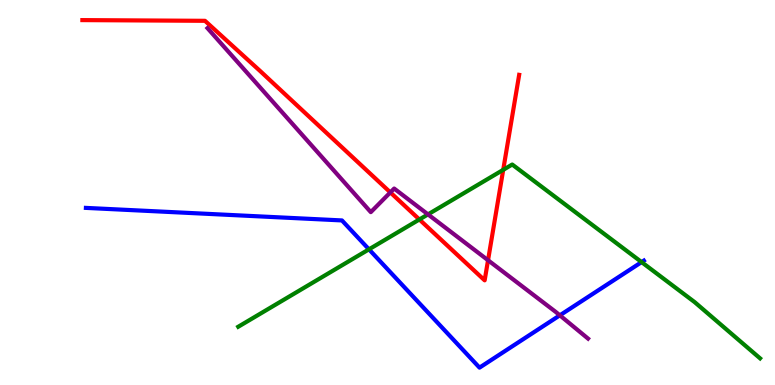[{'lines': ['blue', 'red'], 'intersections': []}, {'lines': ['green', 'red'], 'intersections': [{'x': 5.41, 'y': 4.3}, {'x': 6.49, 'y': 5.59}]}, {'lines': ['purple', 'red'], 'intersections': [{'x': 5.04, 'y': 5.0}, {'x': 6.3, 'y': 3.24}]}, {'lines': ['blue', 'green'], 'intersections': [{'x': 4.76, 'y': 3.52}, {'x': 8.28, 'y': 3.19}]}, {'lines': ['blue', 'purple'], 'intersections': [{'x': 7.22, 'y': 1.81}]}, {'lines': ['green', 'purple'], 'intersections': [{'x': 5.52, 'y': 4.43}]}]